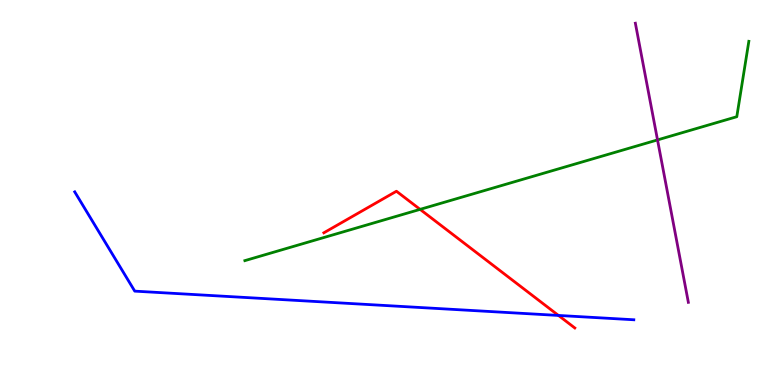[{'lines': ['blue', 'red'], 'intersections': [{'x': 7.21, 'y': 1.81}]}, {'lines': ['green', 'red'], 'intersections': [{'x': 5.42, 'y': 4.56}]}, {'lines': ['purple', 'red'], 'intersections': []}, {'lines': ['blue', 'green'], 'intersections': []}, {'lines': ['blue', 'purple'], 'intersections': []}, {'lines': ['green', 'purple'], 'intersections': [{'x': 8.48, 'y': 6.37}]}]